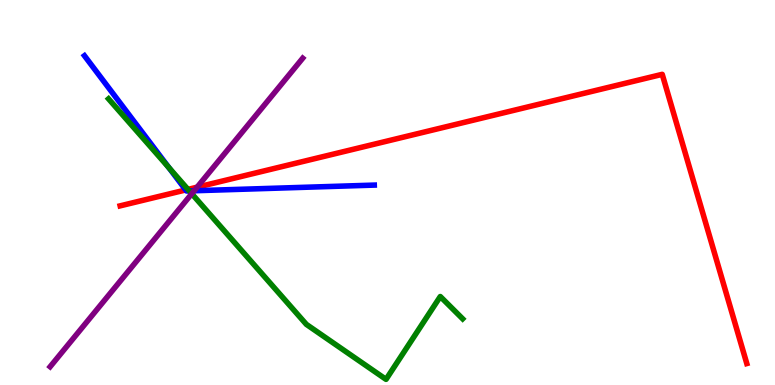[{'lines': ['blue', 'red'], 'intersections': [{'x': 2.4, 'y': 5.07}]}, {'lines': ['green', 'red'], 'intersections': [{'x': 2.43, 'y': 5.08}]}, {'lines': ['purple', 'red'], 'intersections': [{'x': 2.54, 'y': 5.14}]}, {'lines': ['blue', 'green'], 'intersections': [{'x': 2.18, 'y': 5.65}, {'x': 2.44, 'y': 5.04}]}, {'lines': ['blue', 'purple'], 'intersections': [{'x': 2.51, 'y': 5.05}]}, {'lines': ['green', 'purple'], 'intersections': [{'x': 2.47, 'y': 4.97}]}]